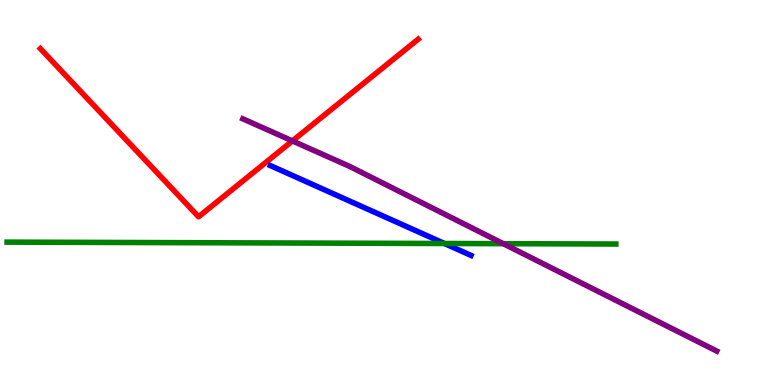[{'lines': ['blue', 'red'], 'intersections': []}, {'lines': ['green', 'red'], 'intersections': []}, {'lines': ['purple', 'red'], 'intersections': [{'x': 3.77, 'y': 6.34}]}, {'lines': ['blue', 'green'], 'intersections': [{'x': 5.73, 'y': 3.68}]}, {'lines': ['blue', 'purple'], 'intersections': []}, {'lines': ['green', 'purple'], 'intersections': [{'x': 6.49, 'y': 3.67}]}]